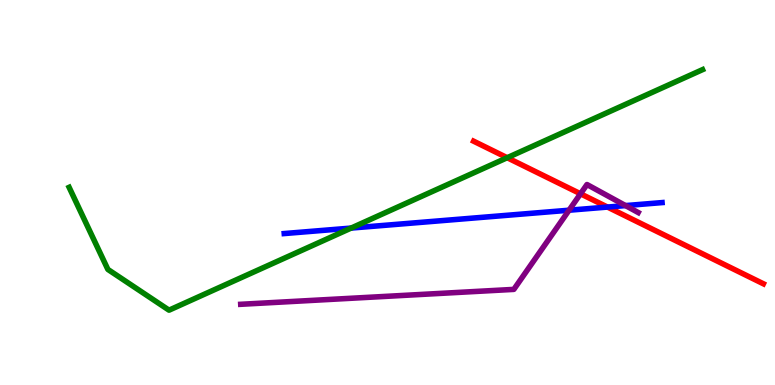[{'lines': ['blue', 'red'], 'intersections': [{'x': 7.84, 'y': 4.62}]}, {'lines': ['green', 'red'], 'intersections': [{'x': 6.54, 'y': 5.9}]}, {'lines': ['purple', 'red'], 'intersections': [{'x': 7.49, 'y': 4.97}]}, {'lines': ['blue', 'green'], 'intersections': [{'x': 4.53, 'y': 4.08}]}, {'lines': ['blue', 'purple'], 'intersections': [{'x': 7.34, 'y': 4.54}, {'x': 8.07, 'y': 4.66}]}, {'lines': ['green', 'purple'], 'intersections': []}]